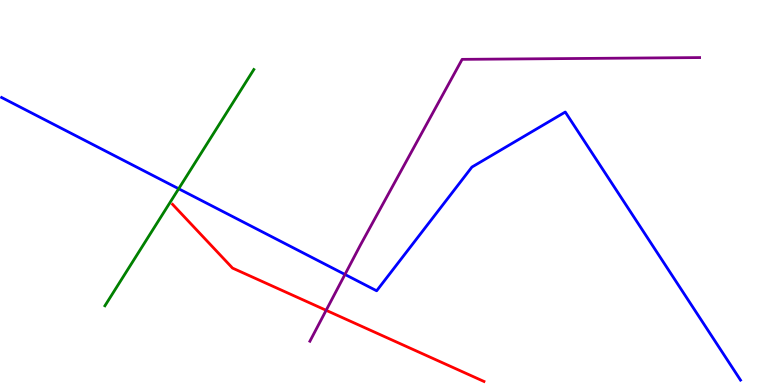[{'lines': ['blue', 'red'], 'intersections': []}, {'lines': ['green', 'red'], 'intersections': []}, {'lines': ['purple', 'red'], 'intersections': [{'x': 4.21, 'y': 1.94}]}, {'lines': ['blue', 'green'], 'intersections': [{'x': 2.31, 'y': 5.1}]}, {'lines': ['blue', 'purple'], 'intersections': [{'x': 4.45, 'y': 2.87}]}, {'lines': ['green', 'purple'], 'intersections': []}]